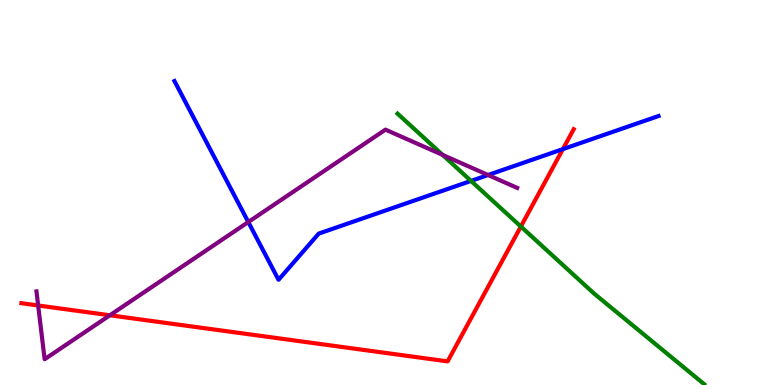[{'lines': ['blue', 'red'], 'intersections': [{'x': 7.26, 'y': 6.13}]}, {'lines': ['green', 'red'], 'intersections': [{'x': 6.72, 'y': 4.12}]}, {'lines': ['purple', 'red'], 'intersections': [{'x': 0.492, 'y': 2.07}, {'x': 1.42, 'y': 1.81}]}, {'lines': ['blue', 'green'], 'intersections': [{'x': 6.08, 'y': 5.3}]}, {'lines': ['blue', 'purple'], 'intersections': [{'x': 3.2, 'y': 4.23}, {'x': 6.3, 'y': 5.45}]}, {'lines': ['green', 'purple'], 'intersections': [{'x': 5.71, 'y': 5.98}]}]